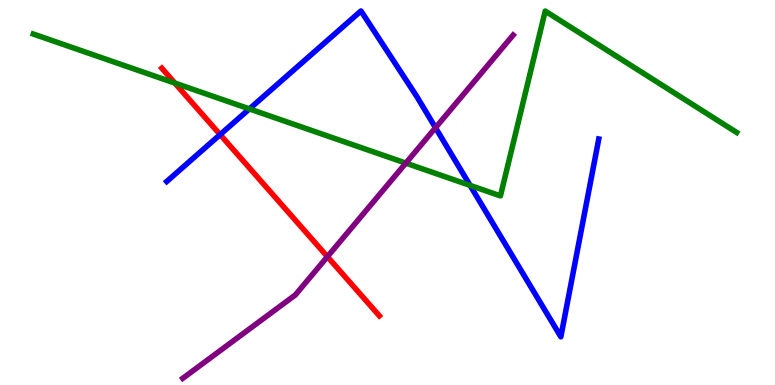[{'lines': ['blue', 'red'], 'intersections': [{'x': 2.84, 'y': 6.5}]}, {'lines': ['green', 'red'], 'intersections': [{'x': 2.26, 'y': 7.84}]}, {'lines': ['purple', 'red'], 'intersections': [{'x': 4.22, 'y': 3.33}]}, {'lines': ['blue', 'green'], 'intersections': [{'x': 3.22, 'y': 7.17}, {'x': 6.07, 'y': 5.18}]}, {'lines': ['blue', 'purple'], 'intersections': [{'x': 5.62, 'y': 6.68}]}, {'lines': ['green', 'purple'], 'intersections': [{'x': 5.24, 'y': 5.76}]}]